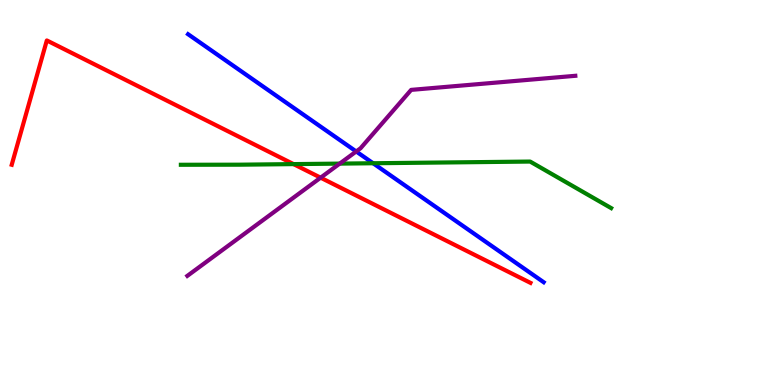[{'lines': ['blue', 'red'], 'intersections': []}, {'lines': ['green', 'red'], 'intersections': [{'x': 3.79, 'y': 5.74}]}, {'lines': ['purple', 'red'], 'intersections': [{'x': 4.14, 'y': 5.38}]}, {'lines': ['blue', 'green'], 'intersections': [{'x': 4.81, 'y': 5.76}]}, {'lines': ['blue', 'purple'], 'intersections': [{'x': 4.6, 'y': 6.07}]}, {'lines': ['green', 'purple'], 'intersections': [{'x': 4.38, 'y': 5.75}]}]